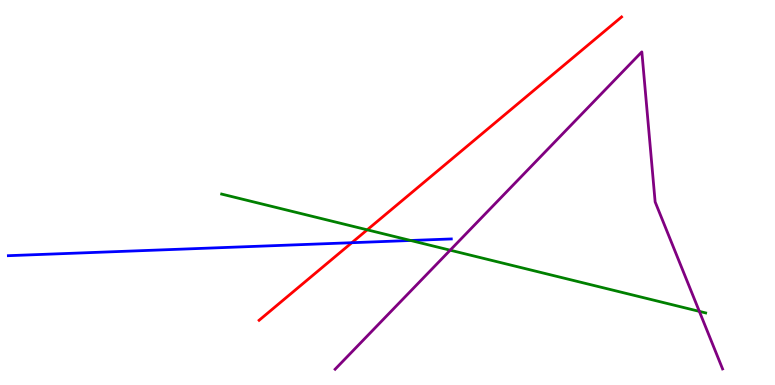[{'lines': ['blue', 'red'], 'intersections': [{'x': 4.54, 'y': 3.7}]}, {'lines': ['green', 'red'], 'intersections': [{'x': 4.74, 'y': 4.03}]}, {'lines': ['purple', 'red'], 'intersections': []}, {'lines': ['blue', 'green'], 'intersections': [{'x': 5.3, 'y': 3.75}]}, {'lines': ['blue', 'purple'], 'intersections': []}, {'lines': ['green', 'purple'], 'intersections': [{'x': 5.81, 'y': 3.5}, {'x': 9.02, 'y': 1.91}]}]